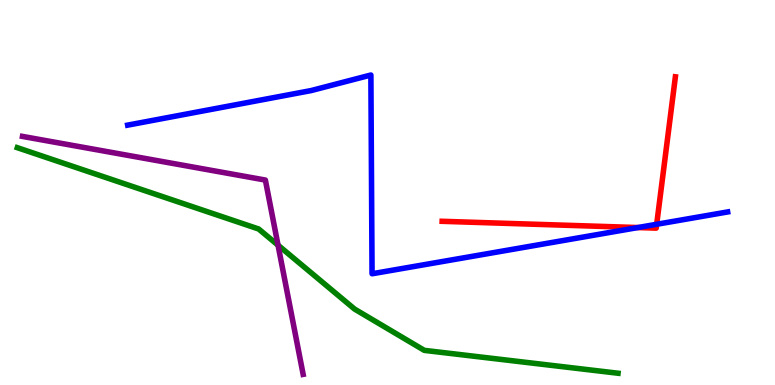[{'lines': ['blue', 'red'], 'intersections': [{'x': 8.23, 'y': 4.09}, {'x': 8.47, 'y': 4.17}]}, {'lines': ['green', 'red'], 'intersections': []}, {'lines': ['purple', 'red'], 'intersections': []}, {'lines': ['blue', 'green'], 'intersections': []}, {'lines': ['blue', 'purple'], 'intersections': []}, {'lines': ['green', 'purple'], 'intersections': [{'x': 3.59, 'y': 3.63}]}]